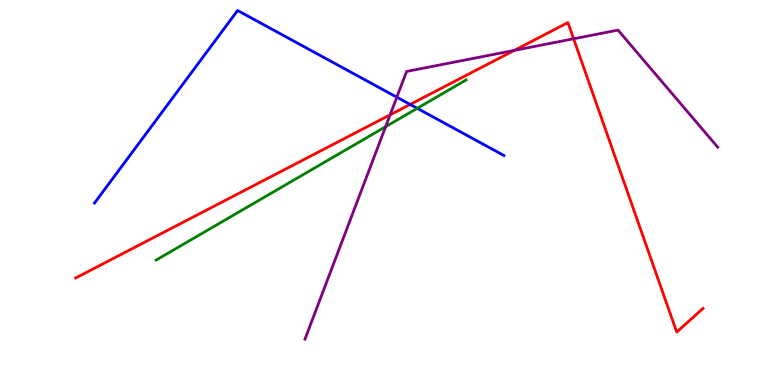[{'lines': ['blue', 'red'], 'intersections': [{'x': 5.29, 'y': 7.29}]}, {'lines': ['green', 'red'], 'intersections': []}, {'lines': ['purple', 'red'], 'intersections': [{'x': 5.03, 'y': 7.02}, {'x': 6.64, 'y': 8.69}, {'x': 7.4, 'y': 8.99}]}, {'lines': ['blue', 'green'], 'intersections': [{'x': 5.38, 'y': 7.19}]}, {'lines': ['blue', 'purple'], 'intersections': [{'x': 5.12, 'y': 7.48}]}, {'lines': ['green', 'purple'], 'intersections': [{'x': 4.98, 'y': 6.71}]}]